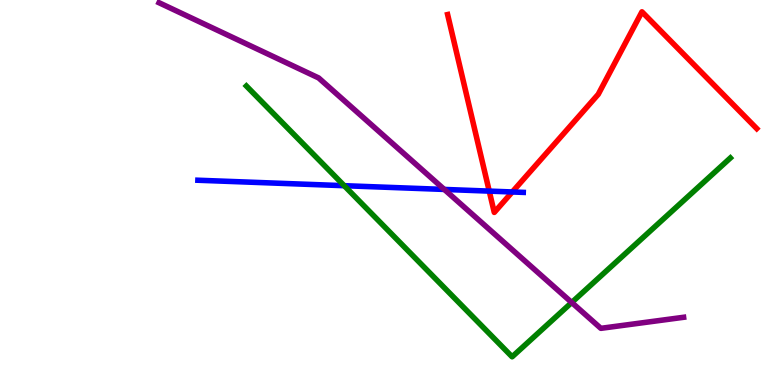[{'lines': ['blue', 'red'], 'intersections': [{'x': 6.31, 'y': 5.04}, {'x': 6.61, 'y': 5.01}]}, {'lines': ['green', 'red'], 'intersections': []}, {'lines': ['purple', 'red'], 'intersections': []}, {'lines': ['blue', 'green'], 'intersections': [{'x': 4.44, 'y': 5.18}]}, {'lines': ['blue', 'purple'], 'intersections': [{'x': 5.73, 'y': 5.08}]}, {'lines': ['green', 'purple'], 'intersections': [{'x': 7.38, 'y': 2.14}]}]